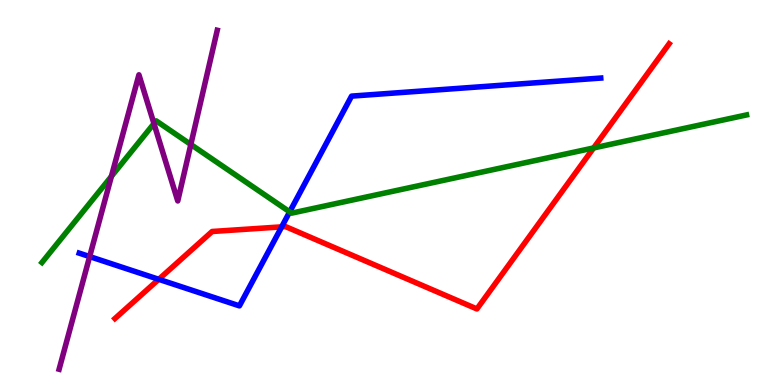[{'lines': ['blue', 'red'], 'intersections': [{'x': 2.05, 'y': 2.75}, {'x': 3.63, 'y': 4.11}]}, {'lines': ['green', 'red'], 'intersections': [{'x': 7.66, 'y': 6.16}]}, {'lines': ['purple', 'red'], 'intersections': []}, {'lines': ['blue', 'green'], 'intersections': [{'x': 3.74, 'y': 4.5}]}, {'lines': ['blue', 'purple'], 'intersections': [{'x': 1.16, 'y': 3.34}]}, {'lines': ['green', 'purple'], 'intersections': [{'x': 1.44, 'y': 5.42}, {'x': 1.99, 'y': 6.79}, {'x': 2.46, 'y': 6.25}]}]